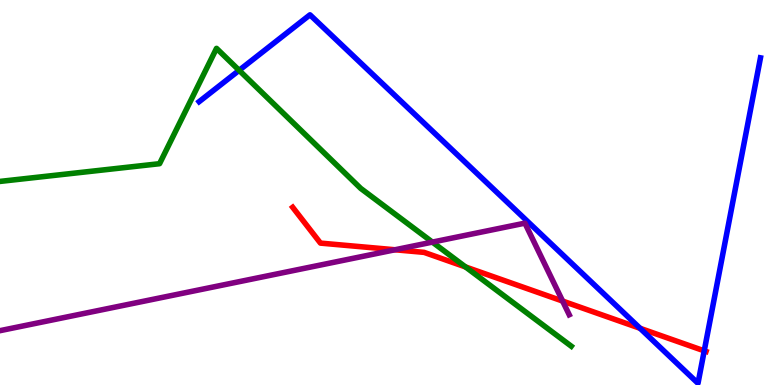[{'lines': ['blue', 'red'], 'intersections': [{'x': 8.26, 'y': 1.47}, {'x': 9.09, 'y': 0.887}]}, {'lines': ['green', 'red'], 'intersections': [{'x': 6.01, 'y': 3.07}]}, {'lines': ['purple', 'red'], 'intersections': [{'x': 5.1, 'y': 3.51}, {'x': 7.26, 'y': 2.18}]}, {'lines': ['blue', 'green'], 'intersections': [{'x': 3.09, 'y': 8.17}]}, {'lines': ['blue', 'purple'], 'intersections': []}, {'lines': ['green', 'purple'], 'intersections': [{'x': 5.58, 'y': 3.71}]}]